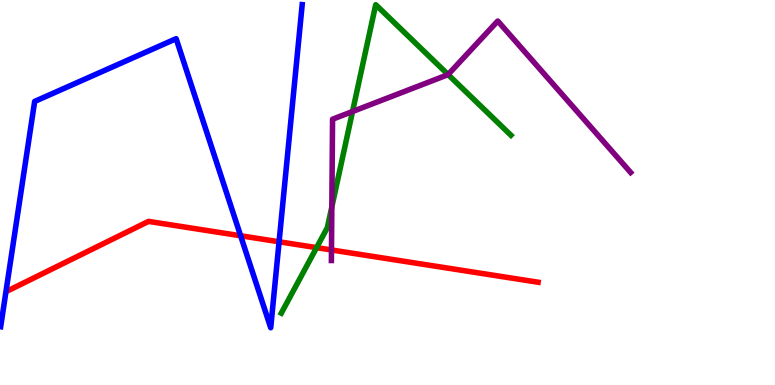[{'lines': ['blue', 'red'], 'intersections': [{'x': 3.1, 'y': 3.88}, {'x': 3.6, 'y': 3.72}]}, {'lines': ['green', 'red'], 'intersections': [{'x': 4.09, 'y': 3.57}]}, {'lines': ['purple', 'red'], 'intersections': [{'x': 4.28, 'y': 3.51}]}, {'lines': ['blue', 'green'], 'intersections': []}, {'lines': ['blue', 'purple'], 'intersections': []}, {'lines': ['green', 'purple'], 'intersections': [{'x': 4.28, 'y': 4.63}, {'x': 4.55, 'y': 7.1}, {'x': 5.78, 'y': 8.06}]}]